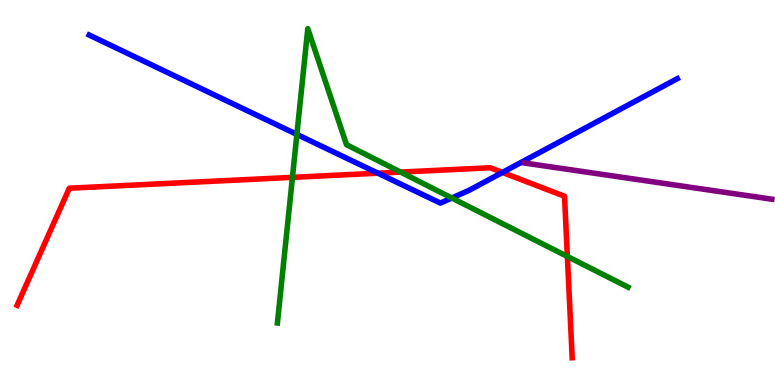[{'lines': ['blue', 'red'], 'intersections': [{'x': 4.88, 'y': 5.5}, {'x': 6.48, 'y': 5.52}]}, {'lines': ['green', 'red'], 'intersections': [{'x': 3.77, 'y': 5.39}, {'x': 5.17, 'y': 5.53}, {'x': 7.32, 'y': 3.34}]}, {'lines': ['purple', 'red'], 'intersections': []}, {'lines': ['blue', 'green'], 'intersections': [{'x': 3.83, 'y': 6.51}, {'x': 5.83, 'y': 4.86}]}, {'lines': ['blue', 'purple'], 'intersections': []}, {'lines': ['green', 'purple'], 'intersections': []}]